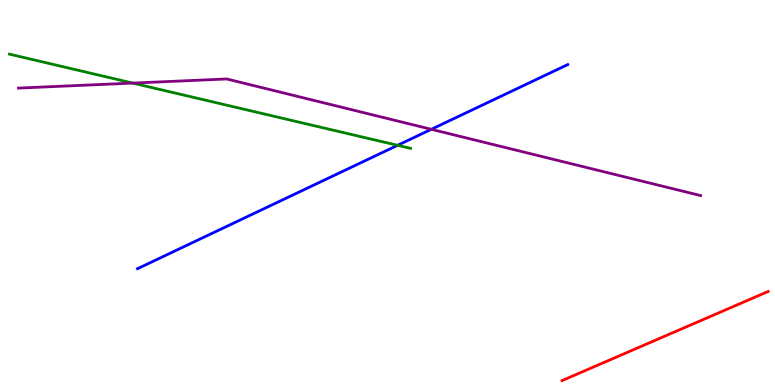[{'lines': ['blue', 'red'], 'intersections': []}, {'lines': ['green', 'red'], 'intersections': []}, {'lines': ['purple', 'red'], 'intersections': []}, {'lines': ['blue', 'green'], 'intersections': [{'x': 5.13, 'y': 6.23}]}, {'lines': ['blue', 'purple'], 'intersections': [{'x': 5.57, 'y': 6.64}]}, {'lines': ['green', 'purple'], 'intersections': [{'x': 1.71, 'y': 7.84}]}]